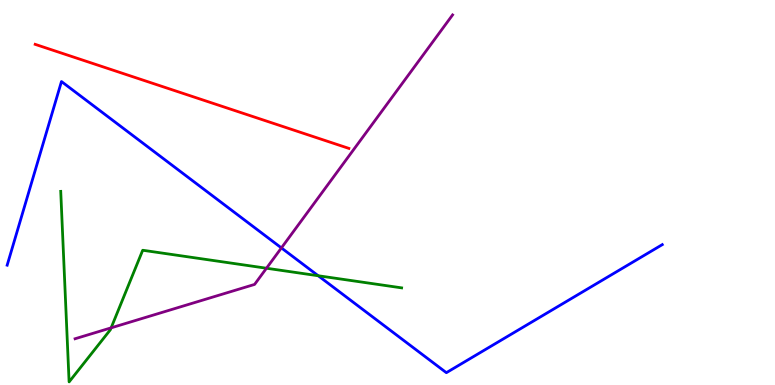[{'lines': ['blue', 'red'], 'intersections': []}, {'lines': ['green', 'red'], 'intersections': []}, {'lines': ['purple', 'red'], 'intersections': []}, {'lines': ['blue', 'green'], 'intersections': [{'x': 4.11, 'y': 2.84}]}, {'lines': ['blue', 'purple'], 'intersections': [{'x': 3.63, 'y': 3.56}]}, {'lines': ['green', 'purple'], 'intersections': [{'x': 1.43, 'y': 1.48}, {'x': 3.44, 'y': 3.03}]}]